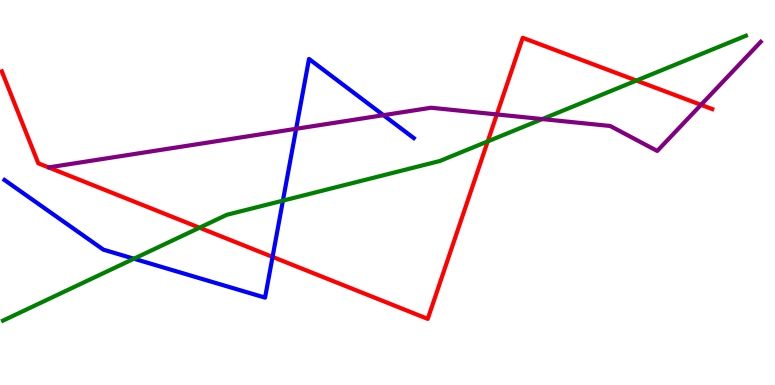[{'lines': ['blue', 'red'], 'intersections': [{'x': 3.52, 'y': 3.33}]}, {'lines': ['green', 'red'], 'intersections': [{'x': 2.57, 'y': 4.09}, {'x': 6.29, 'y': 6.33}, {'x': 8.21, 'y': 7.91}]}, {'lines': ['purple', 'red'], 'intersections': [{'x': 6.41, 'y': 7.03}, {'x': 9.04, 'y': 7.28}]}, {'lines': ['blue', 'green'], 'intersections': [{'x': 1.73, 'y': 3.28}, {'x': 3.65, 'y': 4.79}]}, {'lines': ['blue', 'purple'], 'intersections': [{'x': 3.82, 'y': 6.65}, {'x': 4.95, 'y': 7.01}]}, {'lines': ['green', 'purple'], 'intersections': [{'x': 7.0, 'y': 6.91}]}]